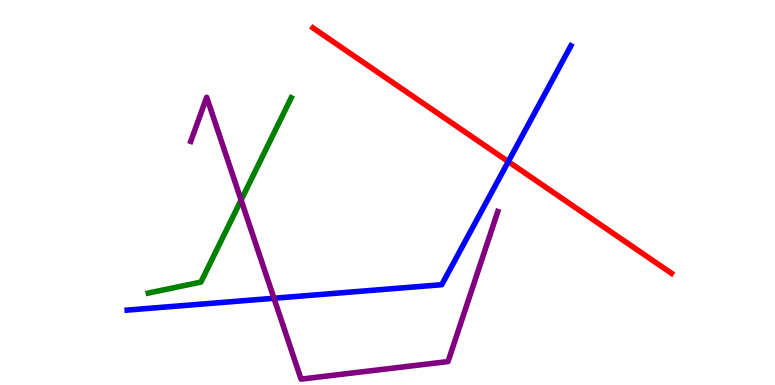[{'lines': ['blue', 'red'], 'intersections': [{'x': 6.56, 'y': 5.8}]}, {'lines': ['green', 'red'], 'intersections': []}, {'lines': ['purple', 'red'], 'intersections': []}, {'lines': ['blue', 'green'], 'intersections': []}, {'lines': ['blue', 'purple'], 'intersections': [{'x': 3.54, 'y': 2.25}]}, {'lines': ['green', 'purple'], 'intersections': [{'x': 3.11, 'y': 4.8}]}]